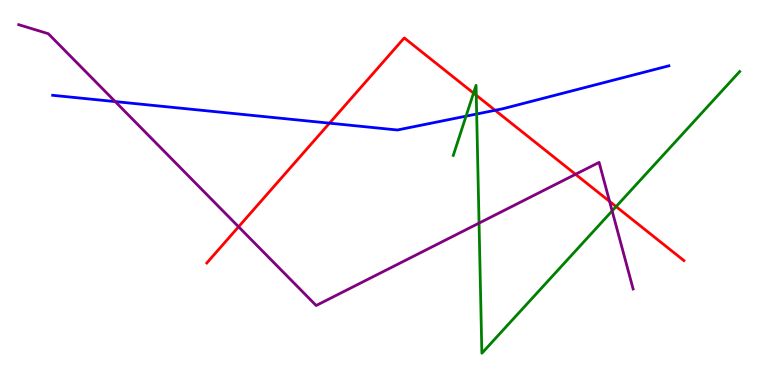[{'lines': ['blue', 'red'], 'intersections': [{'x': 4.25, 'y': 6.8}, {'x': 6.39, 'y': 7.14}]}, {'lines': ['green', 'red'], 'intersections': [{'x': 6.11, 'y': 7.58}, {'x': 6.15, 'y': 7.53}, {'x': 7.95, 'y': 4.63}]}, {'lines': ['purple', 'red'], 'intersections': [{'x': 3.08, 'y': 4.11}, {'x': 7.43, 'y': 5.47}, {'x': 7.87, 'y': 4.77}]}, {'lines': ['blue', 'green'], 'intersections': [{'x': 6.01, 'y': 6.98}, {'x': 6.15, 'y': 7.04}]}, {'lines': ['blue', 'purple'], 'intersections': [{'x': 1.49, 'y': 7.36}]}, {'lines': ['green', 'purple'], 'intersections': [{'x': 6.18, 'y': 4.2}, {'x': 7.9, 'y': 4.52}]}]